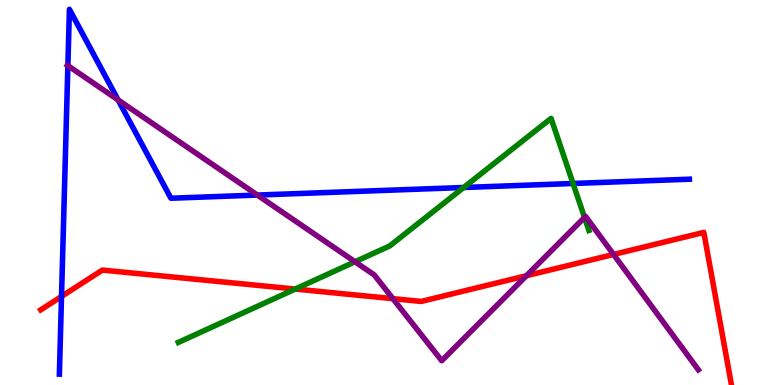[{'lines': ['blue', 'red'], 'intersections': [{'x': 0.794, 'y': 2.3}]}, {'lines': ['green', 'red'], 'intersections': [{'x': 3.81, 'y': 2.49}]}, {'lines': ['purple', 'red'], 'intersections': [{'x': 5.07, 'y': 2.24}, {'x': 6.79, 'y': 2.84}, {'x': 7.92, 'y': 3.39}]}, {'lines': ['blue', 'green'], 'intersections': [{'x': 5.98, 'y': 5.13}, {'x': 7.39, 'y': 5.23}]}, {'lines': ['blue', 'purple'], 'intersections': [{'x': 0.876, 'y': 8.3}, {'x': 1.52, 'y': 7.4}, {'x': 3.32, 'y': 4.93}]}, {'lines': ['green', 'purple'], 'intersections': [{'x': 4.58, 'y': 3.2}, {'x': 7.54, 'y': 4.35}]}]